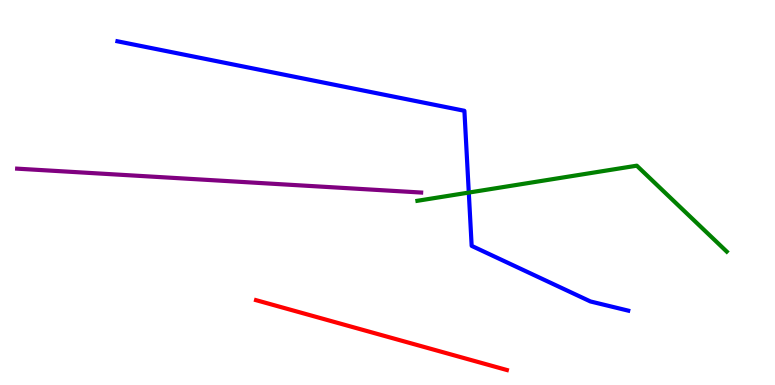[{'lines': ['blue', 'red'], 'intersections': []}, {'lines': ['green', 'red'], 'intersections': []}, {'lines': ['purple', 'red'], 'intersections': []}, {'lines': ['blue', 'green'], 'intersections': [{'x': 6.05, 'y': 5.0}]}, {'lines': ['blue', 'purple'], 'intersections': []}, {'lines': ['green', 'purple'], 'intersections': []}]